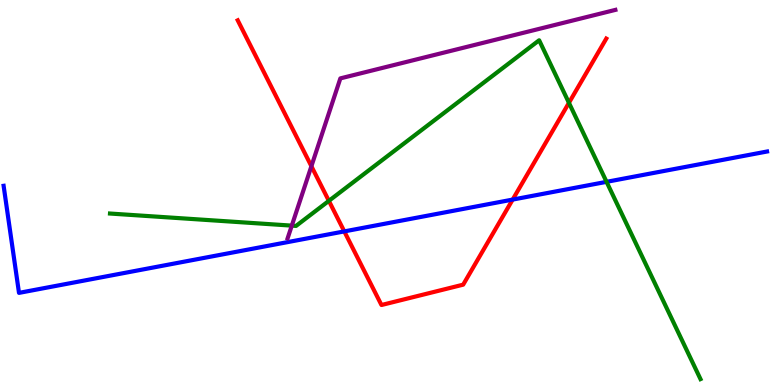[{'lines': ['blue', 'red'], 'intersections': [{'x': 4.44, 'y': 3.99}, {'x': 6.61, 'y': 4.82}]}, {'lines': ['green', 'red'], 'intersections': [{'x': 4.24, 'y': 4.78}, {'x': 7.34, 'y': 7.33}]}, {'lines': ['purple', 'red'], 'intersections': [{'x': 4.02, 'y': 5.68}]}, {'lines': ['blue', 'green'], 'intersections': [{'x': 7.83, 'y': 5.28}]}, {'lines': ['blue', 'purple'], 'intersections': []}, {'lines': ['green', 'purple'], 'intersections': [{'x': 3.77, 'y': 4.14}]}]